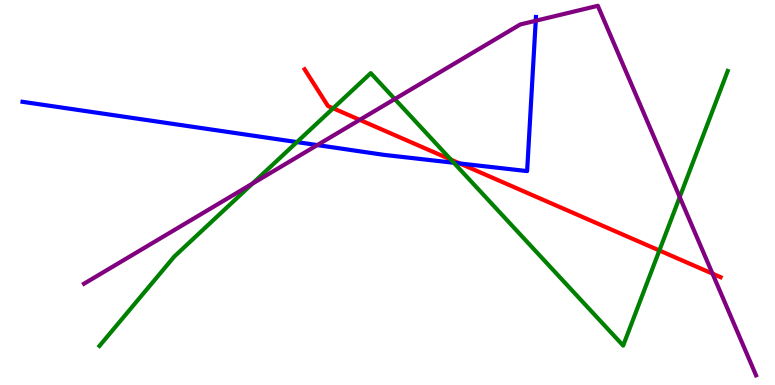[{'lines': ['blue', 'red'], 'intersections': [{'x': 5.93, 'y': 5.75}]}, {'lines': ['green', 'red'], 'intersections': [{'x': 4.3, 'y': 7.19}, {'x': 5.82, 'y': 5.85}, {'x': 8.51, 'y': 3.49}]}, {'lines': ['purple', 'red'], 'intersections': [{'x': 4.64, 'y': 6.89}, {'x': 9.19, 'y': 2.89}]}, {'lines': ['blue', 'green'], 'intersections': [{'x': 3.83, 'y': 6.31}, {'x': 5.86, 'y': 5.77}]}, {'lines': ['blue', 'purple'], 'intersections': [{'x': 4.09, 'y': 6.23}, {'x': 6.91, 'y': 9.46}]}, {'lines': ['green', 'purple'], 'intersections': [{'x': 3.26, 'y': 5.23}, {'x': 5.09, 'y': 7.43}, {'x': 8.77, 'y': 4.88}]}]